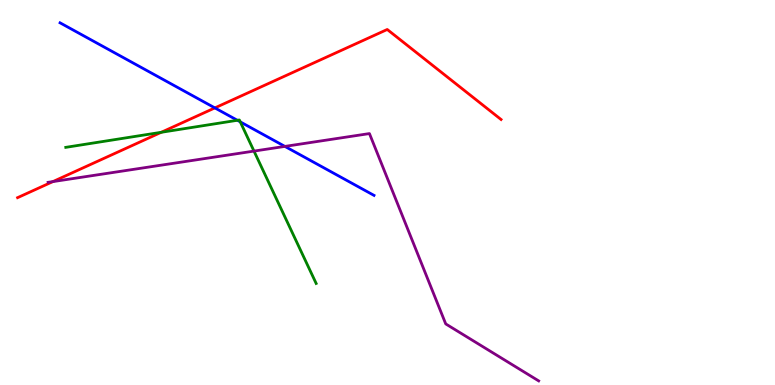[{'lines': ['blue', 'red'], 'intersections': [{'x': 2.77, 'y': 7.2}]}, {'lines': ['green', 'red'], 'intersections': [{'x': 2.08, 'y': 6.56}]}, {'lines': ['purple', 'red'], 'intersections': [{'x': 0.682, 'y': 5.28}]}, {'lines': ['blue', 'green'], 'intersections': [{'x': 3.06, 'y': 6.88}, {'x': 3.1, 'y': 6.83}]}, {'lines': ['blue', 'purple'], 'intersections': [{'x': 3.68, 'y': 6.2}]}, {'lines': ['green', 'purple'], 'intersections': [{'x': 3.28, 'y': 6.08}]}]